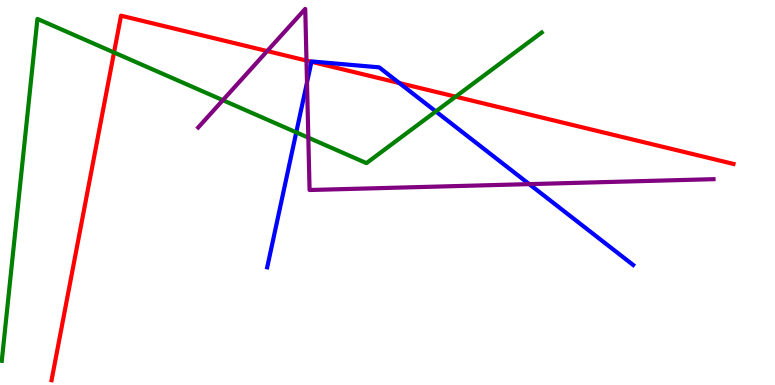[{'lines': ['blue', 'red'], 'intersections': [{'x': 4.02, 'y': 8.4}, {'x': 5.15, 'y': 7.84}]}, {'lines': ['green', 'red'], 'intersections': [{'x': 1.47, 'y': 8.64}, {'x': 5.88, 'y': 7.49}]}, {'lines': ['purple', 'red'], 'intersections': [{'x': 3.45, 'y': 8.67}, {'x': 3.95, 'y': 8.43}]}, {'lines': ['blue', 'green'], 'intersections': [{'x': 3.82, 'y': 6.56}, {'x': 5.62, 'y': 7.11}]}, {'lines': ['blue', 'purple'], 'intersections': [{'x': 3.96, 'y': 7.86}, {'x': 6.83, 'y': 5.22}]}, {'lines': ['green', 'purple'], 'intersections': [{'x': 2.88, 'y': 7.4}, {'x': 3.98, 'y': 6.42}]}]